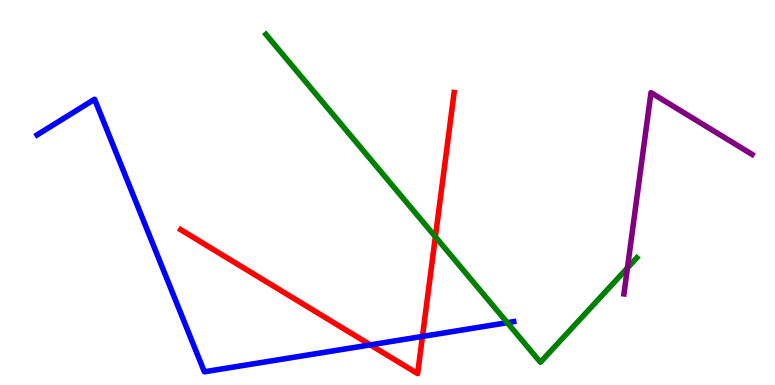[{'lines': ['blue', 'red'], 'intersections': [{'x': 4.78, 'y': 1.04}, {'x': 5.45, 'y': 1.26}]}, {'lines': ['green', 'red'], 'intersections': [{'x': 5.62, 'y': 3.85}]}, {'lines': ['purple', 'red'], 'intersections': []}, {'lines': ['blue', 'green'], 'intersections': [{'x': 6.55, 'y': 1.62}]}, {'lines': ['blue', 'purple'], 'intersections': []}, {'lines': ['green', 'purple'], 'intersections': [{'x': 8.1, 'y': 3.04}]}]